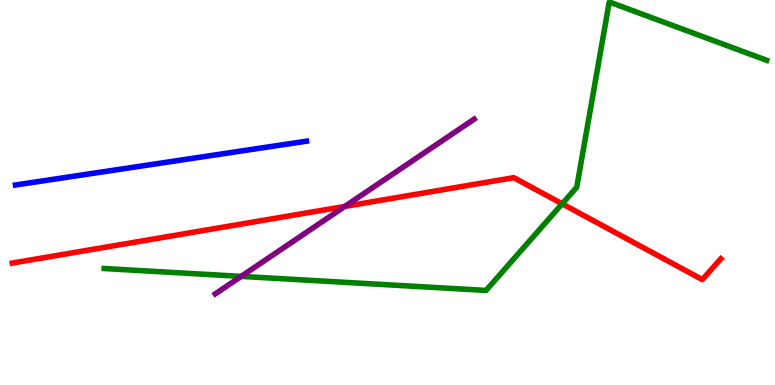[{'lines': ['blue', 'red'], 'intersections': []}, {'lines': ['green', 'red'], 'intersections': [{'x': 7.25, 'y': 4.71}]}, {'lines': ['purple', 'red'], 'intersections': [{'x': 4.45, 'y': 4.64}]}, {'lines': ['blue', 'green'], 'intersections': []}, {'lines': ['blue', 'purple'], 'intersections': []}, {'lines': ['green', 'purple'], 'intersections': [{'x': 3.11, 'y': 2.82}]}]